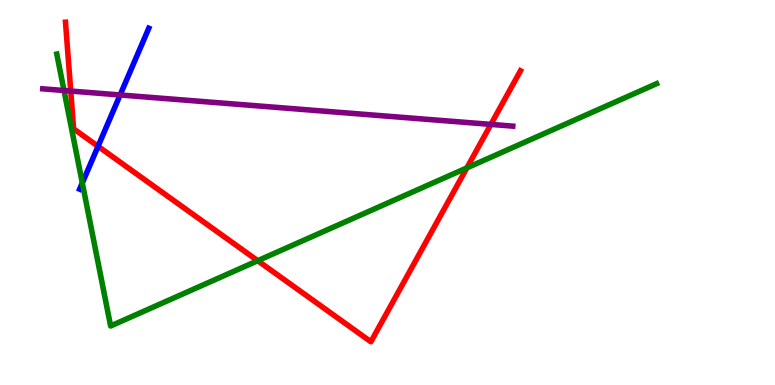[{'lines': ['blue', 'red'], 'intersections': [{'x': 1.27, 'y': 6.2}]}, {'lines': ['green', 'red'], 'intersections': [{'x': 3.33, 'y': 3.23}, {'x': 6.02, 'y': 5.64}]}, {'lines': ['purple', 'red'], 'intersections': [{'x': 0.913, 'y': 7.64}, {'x': 6.33, 'y': 6.77}]}, {'lines': ['blue', 'green'], 'intersections': [{'x': 1.06, 'y': 5.25}]}, {'lines': ['blue', 'purple'], 'intersections': [{'x': 1.55, 'y': 7.53}]}, {'lines': ['green', 'purple'], 'intersections': [{'x': 0.826, 'y': 7.65}]}]